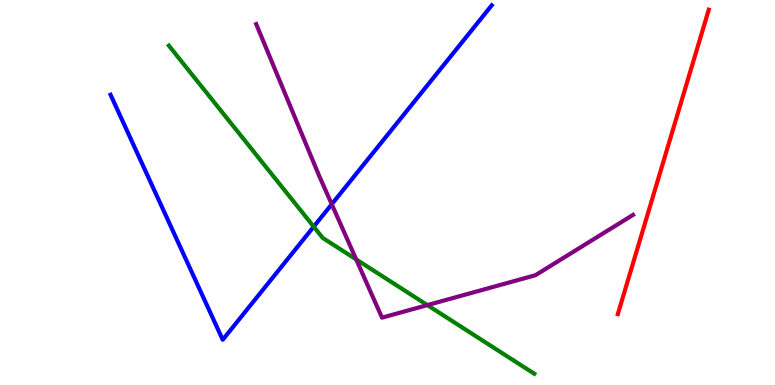[{'lines': ['blue', 'red'], 'intersections': []}, {'lines': ['green', 'red'], 'intersections': []}, {'lines': ['purple', 'red'], 'intersections': []}, {'lines': ['blue', 'green'], 'intersections': [{'x': 4.05, 'y': 4.11}]}, {'lines': ['blue', 'purple'], 'intersections': [{'x': 4.28, 'y': 4.7}]}, {'lines': ['green', 'purple'], 'intersections': [{'x': 4.6, 'y': 3.26}, {'x': 5.51, 'y': 2.08}]}]